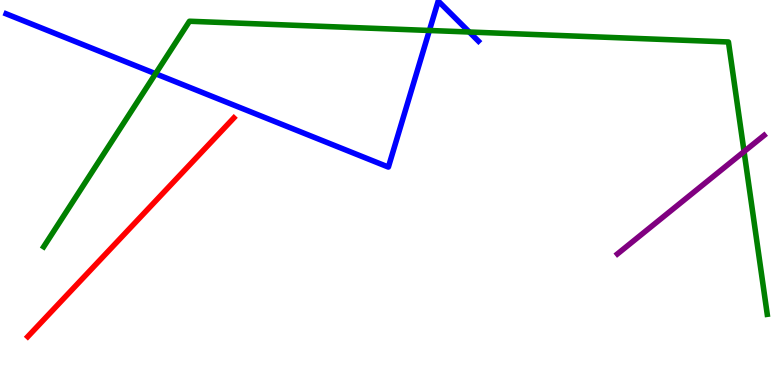[{'lines': ['blue', 'red'], 'intersections': []}, {'lines': ['green', 'red'], 'intersections': []}, {'lines': ['purple', 'red'], 'intersections': []}, {'lines': ['blue', 'green'], 'intersections': [{'x': 2.01, 'y': 8.09}, {'x': 5.54, 'y': 9.21}, {'x': 6.06, 'y': 9.17}]}, {'lines': ['blue', 'purple'], 'intersections': []}, {'lines': ['green', 'purple'], 'intersections': [{'x': 9.6, 'y': 6.06}]}]